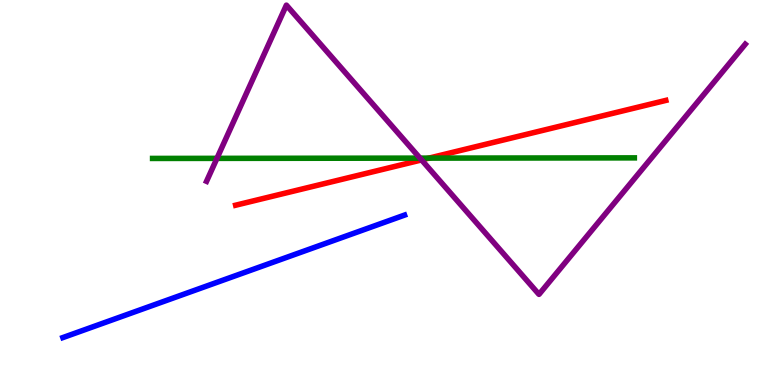[{'lines': ['blue', 'red'], 'intersections': []}, {'lines': ['green', 'red'], 'intersections': [{'x': 5.53, 'y': 5.89}]}, {'lines': ['purple', 'red'], 'intersections': [{'x': 5.44, 'y': 5.85}]}, {'lines': ['blue', 'green'], 'intersections': []}, {'lines': ['blue', 'purple'], 'intersections': []}, {'lines': ['green', 'purple'], 'intersections': [{'x': 2.8, 'y': 5.89}, {'x': 5.42, 'y': 5.89}]}]